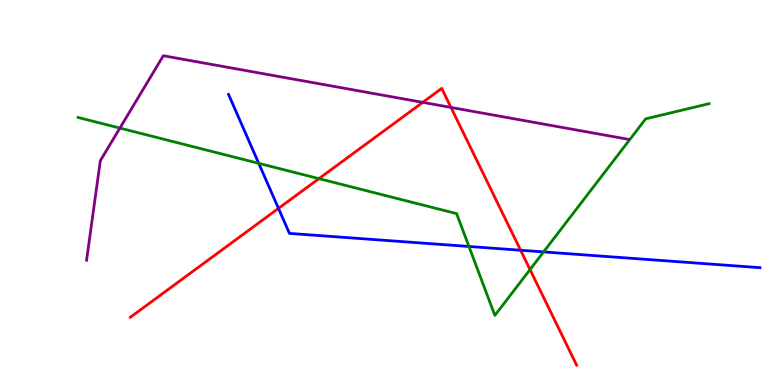[{'lines': ['blue', 'red'], 'intersections': [{'x': 3.59, 'y': 4.59}, {'x': 6.72, 'y': 3.5}]}, {'lines': ['green', 'red'], 'intersections': [{'x': 4.12, 'y': 5.36}, {'x': 6.84, 'y': 3.0}]}, {'lines': ['purple', 'red'], 'intersections': [{'x': 5.45, 'y': 7.34}, {'x': 5.82, 'y': 7.21}]}, {'lines': ['blue', 'green'], 'intersections': [{'x': 3.34, 'y': 5.76}, {'x': 6.05, 'y': 3.6}, {'x': 7.01, 'y': 3.46}]}, {'lines': ['blue', 'purple'], 'intersections': []}, {'lines': ['green', 'purple'], 'intersections': [{'x': 1.55, 'y': 6.67}]}]